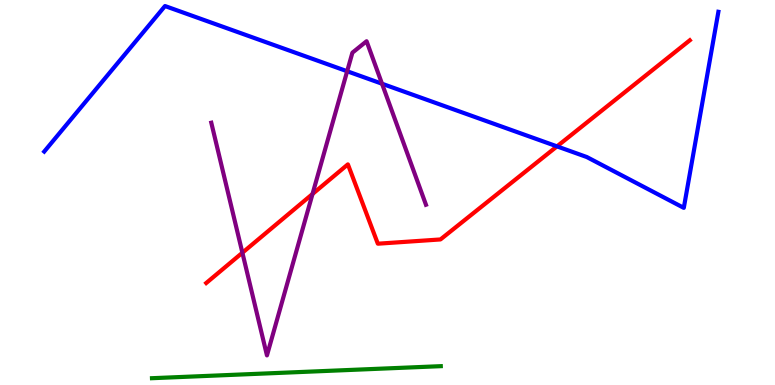[{'lines': ['blue', 'red'], 'intersections': [{'x': 7.19, 'y': 6.2}]}, {'lines': ['green', 'red'], 'intersections': []}, {'lines': ['purple', 'red'], 'intersections': [{'x': 3.13, 'y': 3.44}, {'x': 4.03, 'y': 4.96}]}, {'lines': ['blue', 'green'], 'intersections': []}, {'lines': ['blue', 'purple'], 'intersections': [{'x': 4.48, 'y': 8.15}, {'x': 4.93, 'y': 7.83}]}, {'lines': ['green', 'purple'], 'intersections': []}]